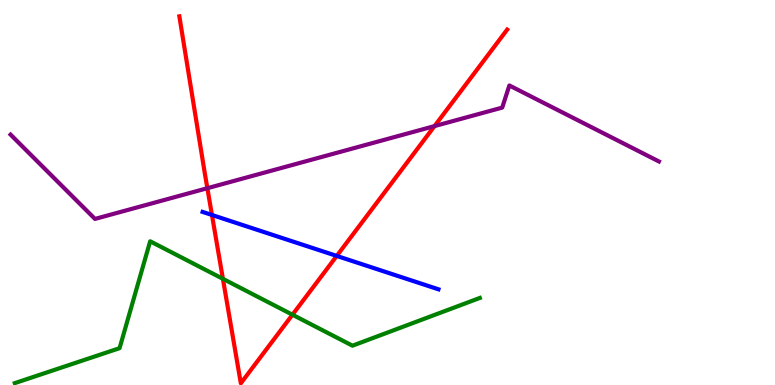[{'lines': ['blue', 'red'], 'intersections': [{'x': 2.73, 'y': 4.42}, {'x': 4.35, 'y': 3.35}]}, {'lines': ['green', 'red'], 'intersections': [{'x': 2.88, 'y': 2.76}, {'x': 3.77, 'y': 1.83}]}, {'lines': ['purple', 'red'], 'intersections': [{'x': 2.68, 'y': 5.11}, {'x': 5.61, 'y': 6.72}]}, {'lines': ['blue', 'green'], 'intersections': []}, {'lines': ['blue', 'purple'], 'intersections': []}, {'lines': ['green', 'purple'], 'intersections': []}]